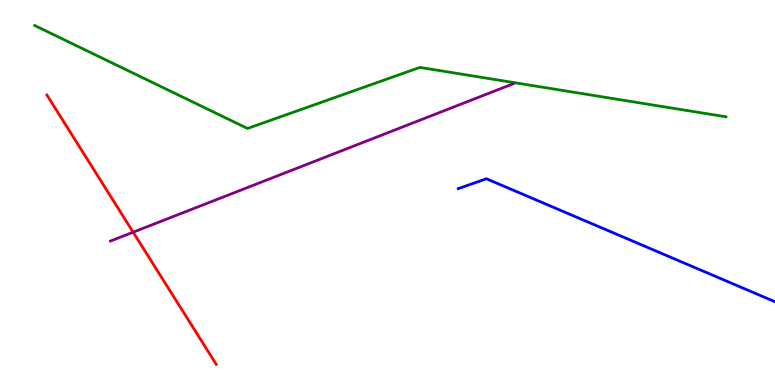[{'lines': ['blue', 'red'], 'intersections': []}, {'lines': ['green', 'red'], 'intersections': []}, {'lines': ['purple', 'red'], 'intersections': [{'x': 1.72, 'y': 3.97}]}, {'lines': ['blue', 'green'], 'intersections': []}, {'lines': ['blue', 'purple'], 'intersections': []}, {'lines': ['green', 'purple'], 'intersections': []}]